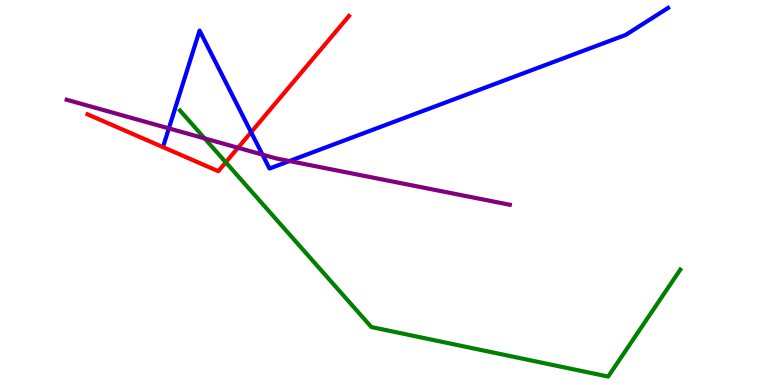[{'lines': ['blue', 'red'], 'intersections': [{'x': 3.24, 'y': 6.57}]}, {'lines': ['green', 'red'], 'intersections': [{'x': 2.91, 'y': 5.78}]}, {'lines': ['purple', 'red'], 'intersections': [{'x': 3.07, 'y': 6.16}]}, {'lines': ['blue', 'green'], 'intersections': []}, {'lines': ['blue', 'purple'], 'intersections': [{'x': 2.18, 'y': 6.67}, {'x': 3.39, 'y': 5.98}, {'x': 3.73, 'y': 5.82}]}, {'lines': ['green', 'purple'], 'intersections': [{'x': 2.64, 'y': 6.4}]}]